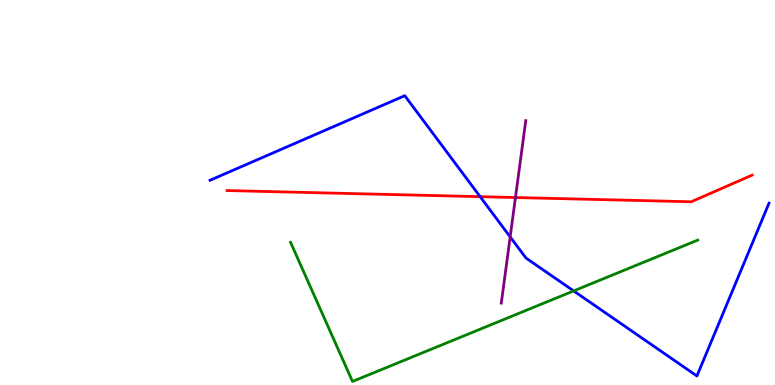[{'lines': ['blue', 'red'], 'intersections': [{'x': 6.2, 'y': 4.89}]}, {'lines': ['green', 'red'], 'intersections': []}, {'lines': ['purple', 'red'], 'intersections': [{'x': 6.65, 'y': 4.87}]}, {'lines': ['blue', 'green'], 'intersections': [{'x': 7.4, 'y': 2.44}]}, {'lines': ['blue', 'purple'], 'intersections': [{'x': 6.58, 'y': 3.85}]}, {'lines': ['green', 'purple'], 'intersections': []}]